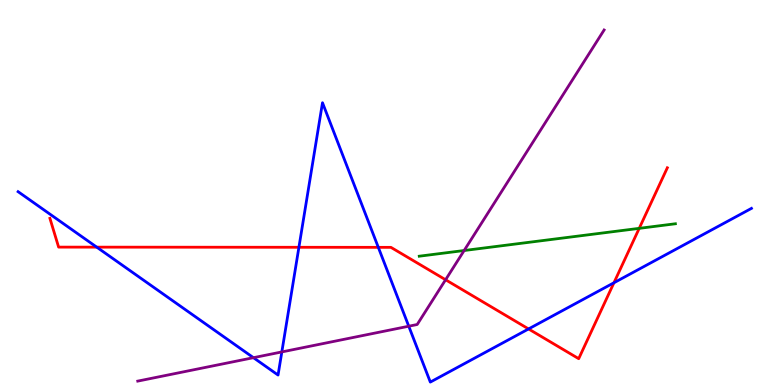[{'lines': ['blue', 'red'], 'intersections': [{'x': 1.25, 'y': 3.58}, {'x': 3.86, 'y': 3.58}, {'x': 4.88, 'y': 3.58}, {'x': 6.82, 'y': 1.46}, {'x': 7.92, 'y': 2.66}]}, {'lines': ['green', 'red'], 'intersections': [{'x': 8.25, 'y': 4.07}]}, {'lines': ['purple', 'red'], 'intersections': [{'x': 5.75, 'y': 2.73}]}, {'lines': ['blue', 'green'], 'intersections': []}, {'lines': ['blue', 'purple'], 'intersections': [{'x': 3.27, 'y': 0.71}, {'x': 3.64, 'y': 0.859}, {'x': 5.27, 'y': 1.53}]}, {'lines': ['green', 'purple'], 'intersections': [{'x': 5.99, 'y': 3.49}]}]